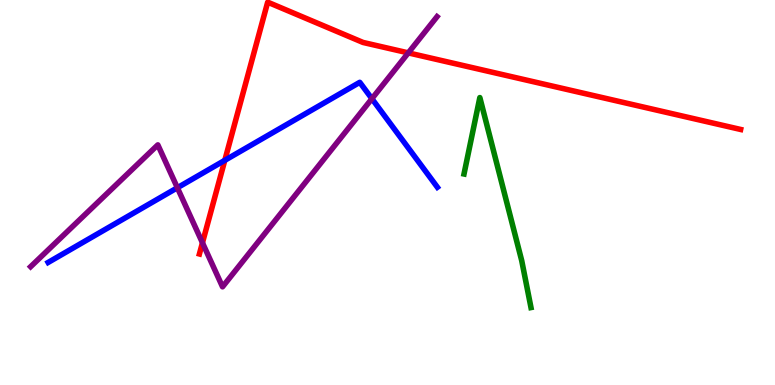[{'lines': ['blue', 'red'], 'intersections': [{'x': 2.9, 'y': 5.84}]}, {'lines': ['green', 'red'], 'intersections': []}, {'lines': ['purple', 'red'], 'intersections': [{'x': 2.61, 'y': 3.69}, {'x': 5.27, 'y': 8.63}]}, {'lines': ['blue', 'green'], 'intersections': []}, {'lines': ['blue', 'purple'], 'intersections': [{'x': 2.29, 'y': 5.12}, {'x': 4.8, 'y': 7.44}]}, {'lines': ['green', 'purple'], 'intersections': []}]